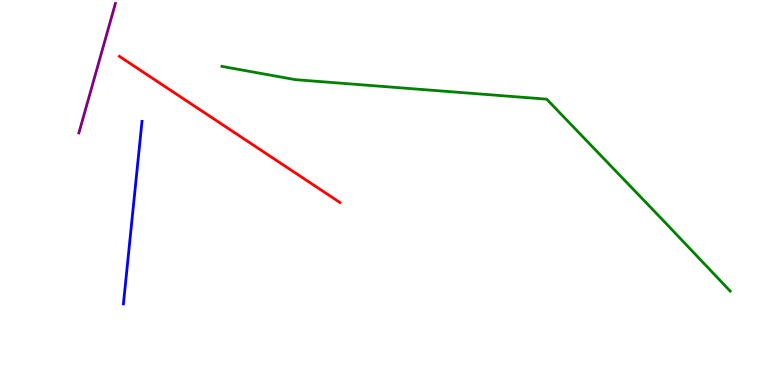[{'lines': ['blue', 'red'], 'intersections': []}, {'lines': ['green', 'red'], 'intersections': []}, {'lines': ['purple', 'red'], 'intersections': []}, {'lines': ['blue', 'green'], 'intersections': []}, {'lines': ['blue', 'purple'], 'intersections': []}, {'lines': ['green', 'purple'], 'intersections': []}]